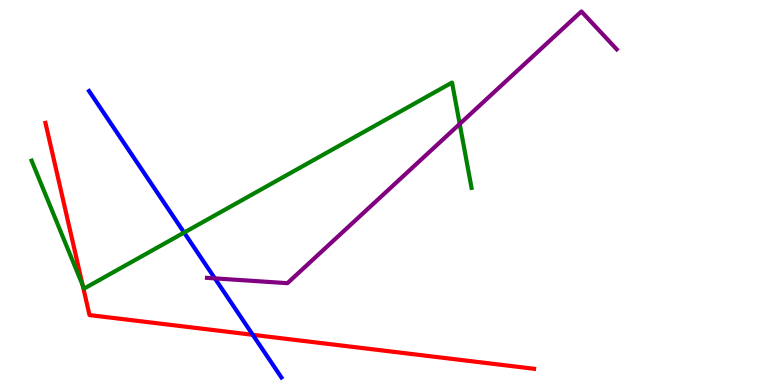[{'lines': ['blue', 'red'], 'intersections': [{'x': 3.26, 'y': 1.3}]}, {'lines': ['green', 'red'], 'intersections': [{'x': 1.07, 'y': 2.59}]}, {'lines': ['purple', 'red'], 'intersections': []}, {'lines': ['blue', 'green'], 'intersections': [{'x': 2.38, 'y': 3.96}]}, {'lines': ['blue', 'purple'], 'intersections': [{'x': 2.77, 'y': 2.77}]}, {'lines': ['green', 'purple'], 'intersections': [{'x': 5.93, 'y': 6.78}]}]